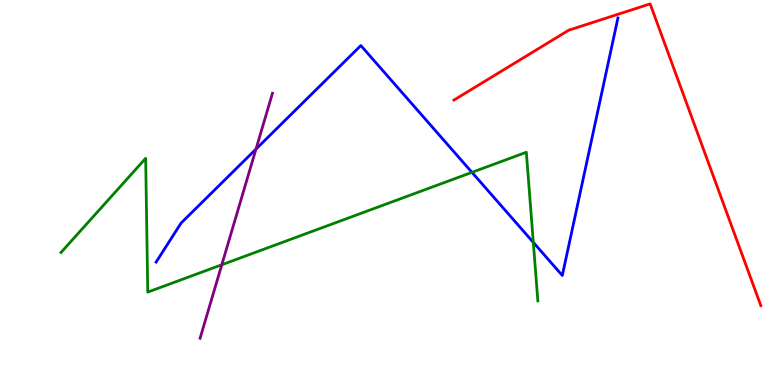[{'lines': ['blue', 'red'], 'intersections': []}, {'lines': ['green', 'red'], 'intersections': []}, {'lines': ['purple', 'red'], 'intersections': []}, {'lines': ['blue', 'green'], 'intersections': [{'x': 6.09, 'y': 5.52}, {'x': 6.88, 'y': 3.7}]}, {'lines': ['blue', 'purple'], 'intersections': [{'x': 3.3, 'y': 6.13}]}, {'lines': ['green', 'purple'], 'intersections': [{'x': 2.86, 'y': 3.12}]}]